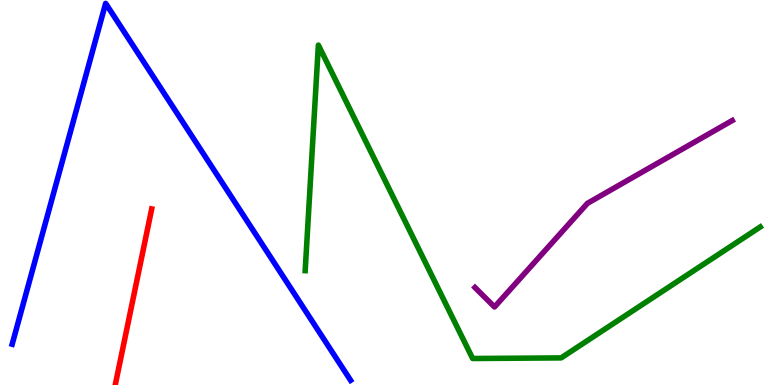[{'lines': ['blue', 'red'], 'intersections': []}, {'lines': ['green', 'red'], 'intersections': []}, {'lines': ['purple', 'red'], 'intersections': []}, {'lines': ['blue', 'green'], 'intersections': []}, {'lines': ['blue', 'purple'], 'intersections': []}, {'lines': ['green', 'purple'], 'intersections': []}]